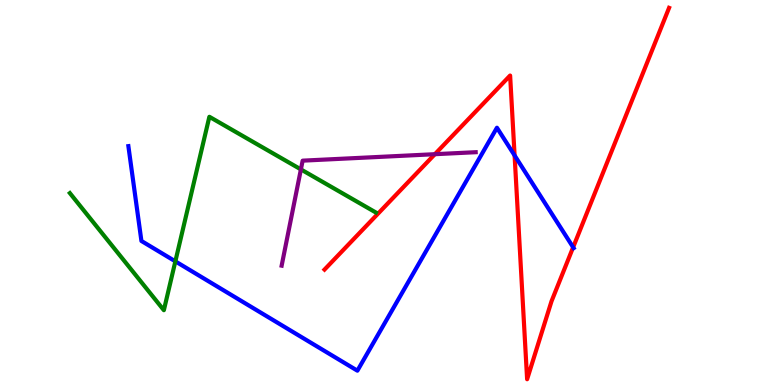[{'lines': ['blue', 'red'], 'intersections': [{'x': 6.64, 'y': 5.96}, {'x': 7.4, 'y': 3.58}]}, {'lines': ['green', 'red'], 'intersections': []}, {'lines': ['purple', 'red'], 'intersections': [{'x': 5.61, 'y': 5.99}]}, {'lines': ['blue', 'green'], 'intersections': [{'x': 2.26, 'y': 3.21}]}, {'lines': ['blue', 'purple'], 'intersections': []}, {'lines': ['green', 'purple'], 'intersections': [{'x': 3.88, 'y': 5.6}]}]